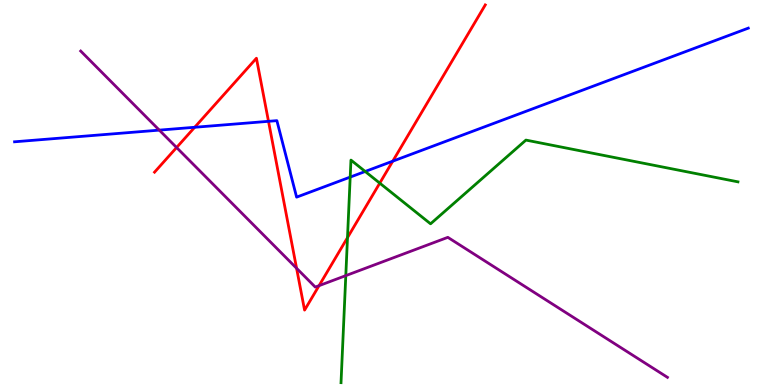[{'lines': ['blue', 'red'], 'intersections': [{'x': 2.51, 'y': 6.69}, {'x': 3.46, 'y': 6.85}, {'x': 5.07, 'y': 5.81}]}, {'lines': ['green', 'red'], 'intersections': [{'x': 4.48, 'y': 3.83}, {'x': 4.9, 'y': 5.24}]}, {'lines': ['purple', 'red'], 'intersections': [{'x': 2.28, 'y': 6.17}, {'x': 3.83, 'y': 3.03}, {'x': 4.12, 'y': 2.58}]}, {'lines': ['blue', 'green'], 'intersections': [{'x': 4.52, 'y': 5.4}, {'x': 4.71, 'y': 5.55}]}, {'lines': ['blue', 'purple'], 'intersections': [{'x': 2.06, 'y': 6.62}]}, {'lines': ['green', 'purple'], 'intersections': [{'x': 4.46, 'y': 2.84}]}]